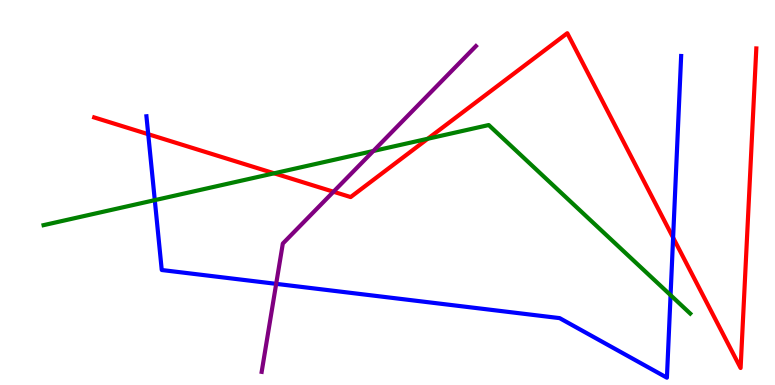[{'lines': ['blue', 'red'], 'intersections': [{'x': 1.91, 'y': 6.51}, {'x': 8.69, 'y': 3.83}]}, {'lines': ['green', 'red'], 'intersections': [{'x': 3.54, 'y': 5.5}, {'x': 5.52, 'y': 6.4}]}, {'lines': ['purple', 'red'], 'intersections': [{'x': 4.3, 'y': 5.02}]}, {'lines': ['blue', 'green'], 'intersections': [{'x': 2.0, 'y': 4.8}, {'x': 8.65, 'y': 2.33}]}, {'lines': ['blue', 'purple'], 'intersections': [{'x': 3.56, 'y': 2.63}]}, {'lines': ['green', 'purple'], 'intersections': [{'x': 4.82, 'y': 6.08}]}]